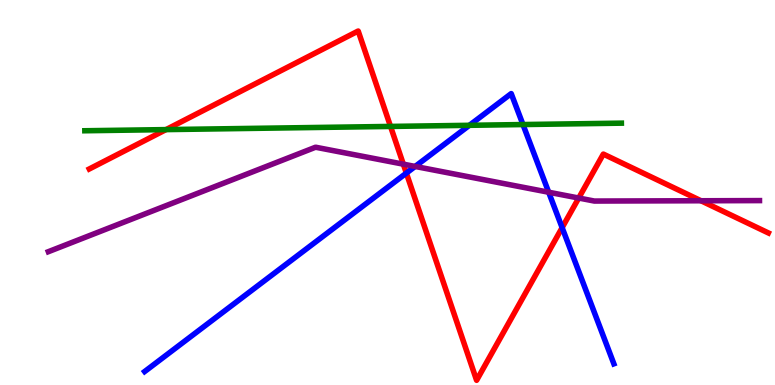[{'lines': ['blue', 'red'], 'intersections': [{'x': 5.24, 'y': 5.5}, {'x': 7.25, 'y': 4.09}]}, {'lines': ['green', 'red'], 'intersections': [{'x': 2.14, 'y': 6.63}, {'x': 5.04, 'y': 6.72}]}, {'lines': ['purple', 'red'], 'intersections': [{'x': 5.2, 'y': 5.74}, {'x': 7.47, 'y': 4.86}, {'x': 9.05, 'y': 4.79}]}, {'lines': ['blue', 'green'], 'intersections': [{'x': 6.06, 'y': 6.75}, {'x': 6.75, 'y': 6.76}]}, {'lines': ['blue', 'purple'], 'intersections': [{'x': 5.36, 'y': 5.68}, {'x': 7.08, 'y': 5.01}]}, {'lines': ['green', 'purple'], 'intersections': []}]